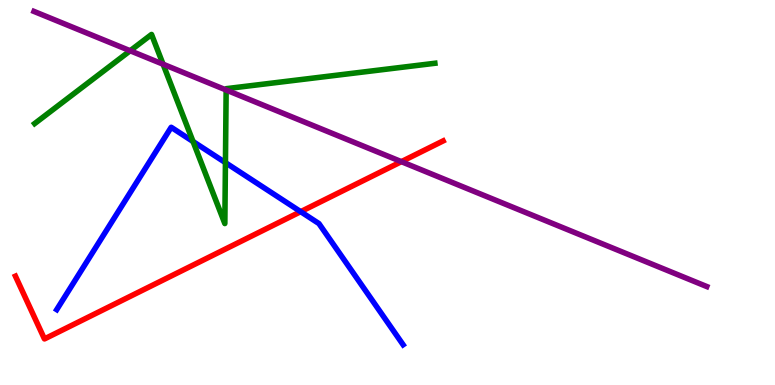[{'lines': ['blue', 'red'], 'intersections': [{'x': 3.88, 'y': 4.5}]}, {'lines': ['green', 'red'], 'intersections': []}, {'lines': ['purple', 'red'], 'intersections': [{'x': 5.18, 'y': 5.8}]}, {'lines': ['blue', 'green'], 'intersections': [{'x': 2.49, 'y': 6.32}, {'x': 2.91, 'y': 5.78}]}, {'lines': ['blue', 'purple'], 'intersections': []}, {'lines': ['green', 'purple'], 'intersections': [{'x': 1.68, 'y': 8.68}, {'x': 2.1, 'y': 8.33}, {'x': 2.92, 'y': 7.66}]}]